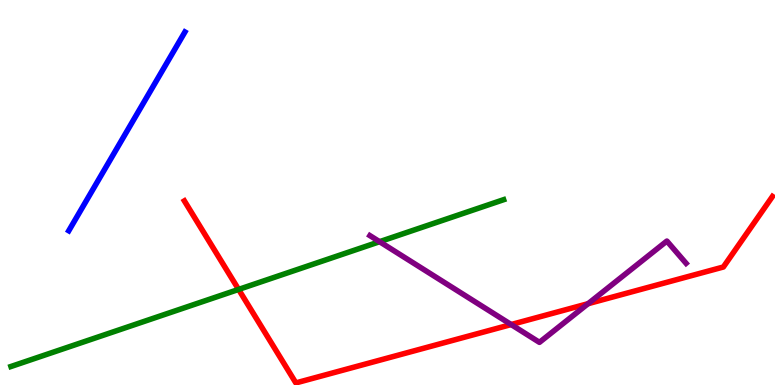[{'lines': ['blue', 'red'], 'intersections': []}, {'lines': ['green', 'red'], 'intersections': [{'x': 3.08, 'y': 2.48}]}, {'lines': ['purple', 'red'], 'intersections': [{'x': 6.6, 'y': 1.57}, {'x': 7.59, 'y': 2.11}]}, {'lines': ['blue', 'green'], 'intersections': []}, {'lines': ['blue', 'purple'], 'intersections': []}, {'lines': ['green', 'purple'], 'intersections': [{'x': 4.9, 'y': 3.72}]}]